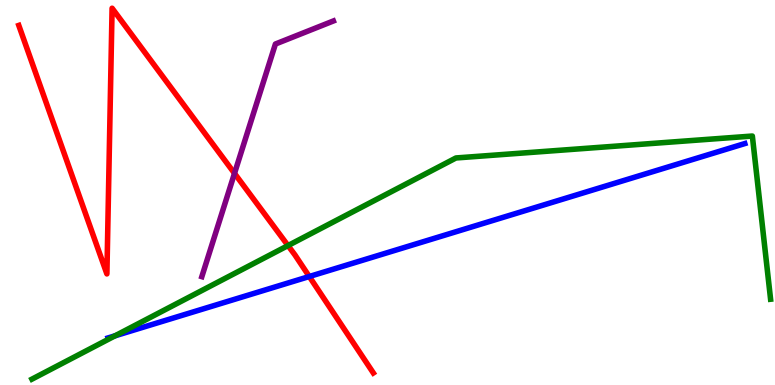[{'lines': ['blue', 'red'], 'intersections': [{'x': 3.99, 'y': 2.82}]}, {'lines': ['green', 'red'], 'intersections': [{'x': 3.72, 'y': 3.62}]}, {'lines': ['purple', 'red'], 'intersections': [{'x': 3.03, 'y': 5.5}]}, {'lines': ['blue', 'green'], 'intersections': [{'x': 1.48, 'y': 1.28}]}, {'lines': ['blue', 'purple'], 'intersections': []}, {'lines': ['green', 'purple'], 'intersections': []}]